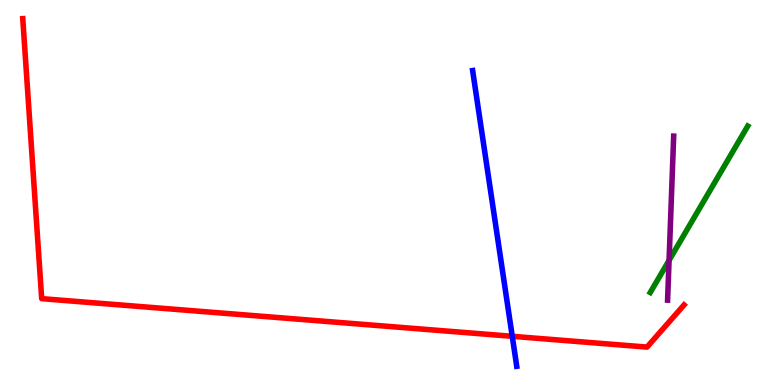[{'lines': ['blue', 'red'], 'intersections': [{'x': 6.61, 'y': 1.26}]}, {'lines': ['green', 'red'], 'intersections': []}, {'lines': ['purple', 'red'], 'intersections': []}, {'lines': ['blue', 'green'], 'intersections': []}, {'lines': ['blue', 'purple'], 'intersections': []}, {'lines': ['green', 'purple'], 'intersections': [{'x': 8.63, 'y': 3.24}]}]